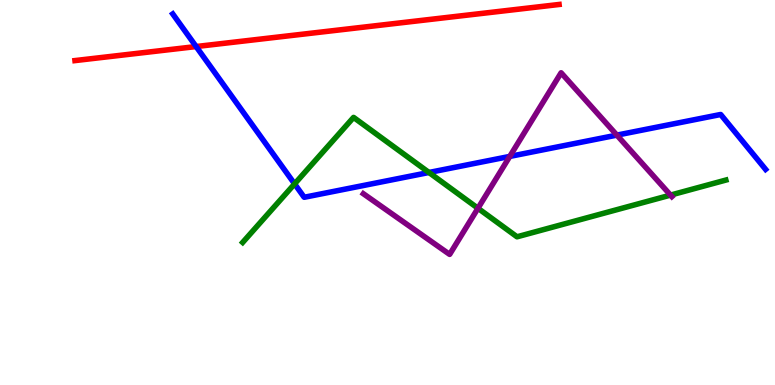[{'lines': ['blue', 'red'], 'intersections': [{'x': 2.53, 'y': 8.79}]}, {'lines': ['green', 'red'], 'intersections': []}, {'lines': ['purple', 'red'], 'intersections': []}, {'lines': ['blue', 'green'], 'intersections': [{'x': 3.8, 'y': 5.22}, {'x': 5.54, 'y': 5.52}]}, {'lines': ['blue', 'purple'], 'intersections': [{'x': 6.58, 'y': 5.94}, {'x': 7.96, 'y': 6.49}]}, {'lines': ['green', 'purple'], 'intersections': [{'x': 6.17, 'y': 4.59}, {'x': 8.65, 'y': 4.93}]}]